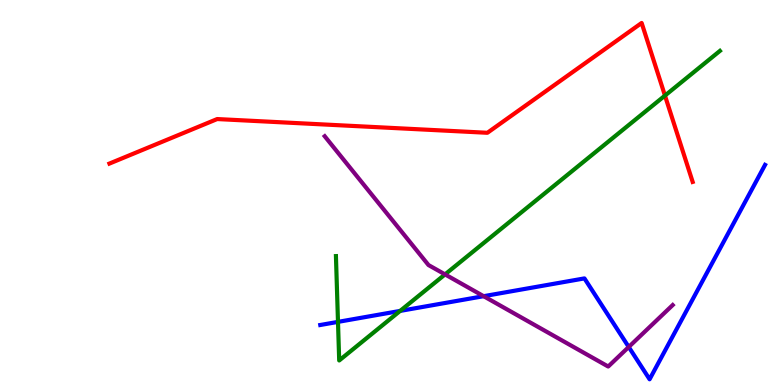[{'lines': ['blue', 'red'], 'intersections': []}, {'lines': ['green', 'red'], 'intersections': [{'x': 8.58, 'y': 7.52}]}, {'lines': ['purple', 'red'], 'intersections': []}, {'lines': ['blue', 'green'], 'intersections': [{'x': 4.36, 'y': 1.64}, {'x': 5.16, 'y': 1.92}]}, {'lines': ['blue', 'purple'], 'intersections': [{'x': 6.24, 'y': 2.31}, {'x': 8.11, 'y': 0.988}]}, {'lines': ['green', 'purple'], 'intersections': [{'x': 5.74, 'y': 2.87}]}]